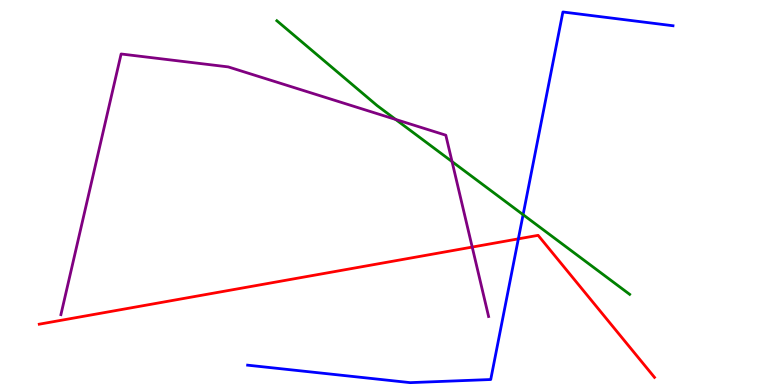[{'lines': ['blue', 'red'], 'intersections': [{'x': 6.69, 'y': 3.8}]}, {'lines': ['green', 'red'], 'intersections': []}, {'lines': ['purple', 'red'], 'intersections': [{'x': 6.09, 'y': 3.58}]}, {'lines': ['blue', 'green'], 'intersections': [{'x': 6.75, 'y': 4.42}]}, {'lines': ['blue', 'purple'], 'intersections': []}, {'lines': ['green', 'purple'], 'intersections': [{'x': 5.11, 'y': 6.9}, {'x': 5.83, 'y': 5.8}]}]